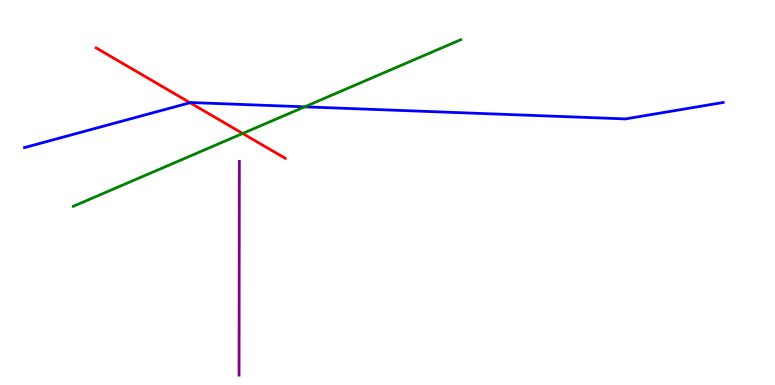[{'lines': ['blue', 'red'], 'intersections': [{'x': 2.45, 'y': 7.33}]}, {'lines': ['green', 'red'], 'intersections': [{'x': 3.13, 'y': 6.53}]}, {'lines': ['purple', 'red'], 'intersections': []}, {'lines': ['blue', 'green'], 'intersections': [{'x': 3.93, 'y': 7.23}]}, {'lines': ['blue', 'purple'], 'intersections': []}, {'lines': ['green', 'purple'], 'intersections': []}]